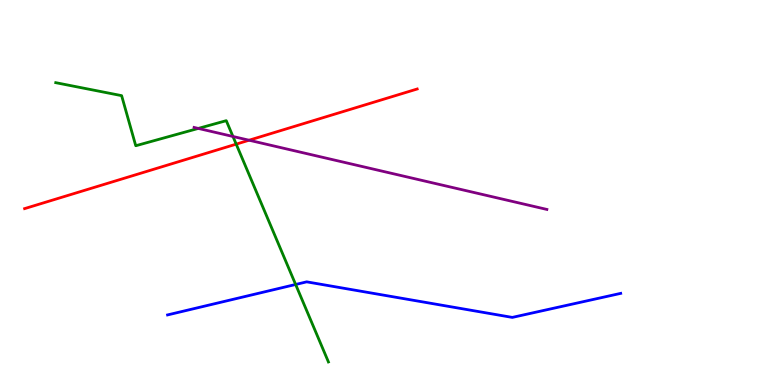[{'lines': ['blue', 'red'], 'intersections': []}, {'lines': ['green', 'red'], 'intersections': [{'x': 3.05, 'y': 6.26}]}, {'lines': ['purple', 'red'], 'intersections': [{'x': 3.21, 'y': 6.36}]}, {'lines': ['blue', 'green'], 'intersections': [{'x': 3.81, 'y': 2.61}]}, {'lines': ['blue', 'purple'], 'intersections': []}, {'lines': ['green', 'purple'], 'intersections': [{'x': 2.56, 'y': 6.66}, {'x': 3.01, 'y': 6.46}]}]